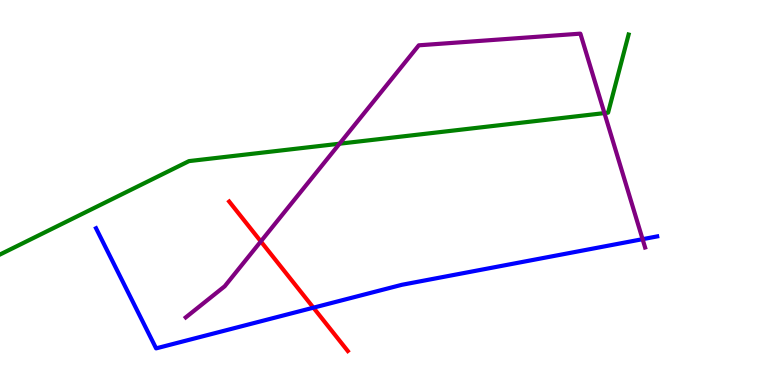[{'lines': ['blue', 'red'], 'intersections': [{'x': 4.04, 'y': 2.01}]}, {'lines': ['green', 'red'], 'intersections': []}, {'lines': ['purple', 'red'], 'intersections': [{'x': 3.37, 'y': 3.73}]}, {'lines': ['blue', 'green'], 'intersections': []}, {'lines': ['blue', 'purple'], 'intersections': [{'x': 8.29, 'y': 3.79}]}, {'lines': ['green', 'purple'], 'intersections': [{'x': 4.38, 'y': 6.27}, {'x': 7.8, 'y': 7.06}]}]